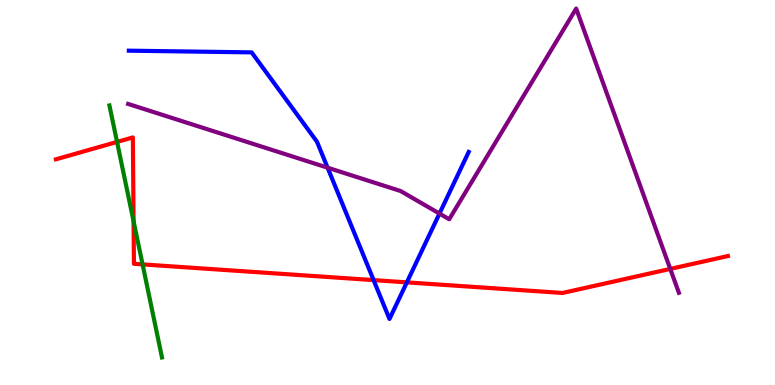[{'lines': ['blue', 'red'], 'intersections': [{'x': 4.82, 'y': 2.72}, {'x': 5.25, 'y': 2.67}]}, {'lines': ['green', 'red'], 'intersections': [{'x': 1.51, 'y': 6.31}, {'x': 1.72, 'y': 4.25}, {'x': 1.84, 'y': 3.13}]}, {'lines': ['purple', 'red'], 'intersections': [{'x': 8.65, 'y': 3.02}]}, {'lines': ['blue', 'green'], 'intersections': []}, {'lines': ['blue', 'purple'], 'intersections': [{'x': 4.23, 'y': 5.64}, {'x': 5.67, 'y': 4.45}]}, {'lines': ['green', 'purple'], 'intersections': []}]